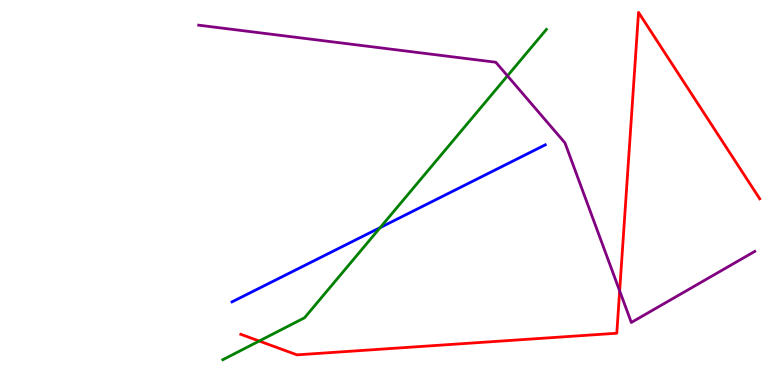[{'lines': ['blue', 'red'], 'intersections': []}, {'lines': ['green', 'red'], 'intersections': [{'x': 3.34, 'y': 1.14}]}, {'lines': ['purple', 'red'], 'intersections': [{'x': 8.0, 'y': 2.44}]}, {'lines': ['blue', 'green'], 'intersections': [{'x': 4.91, 'y': 4.09}]}, {'lines': ['blue', 'purple'], 'intersections': []}, {'lines': ['green', 'purple'], 'intersections': [{'x': 6.55, 'y': 8.03}]}]